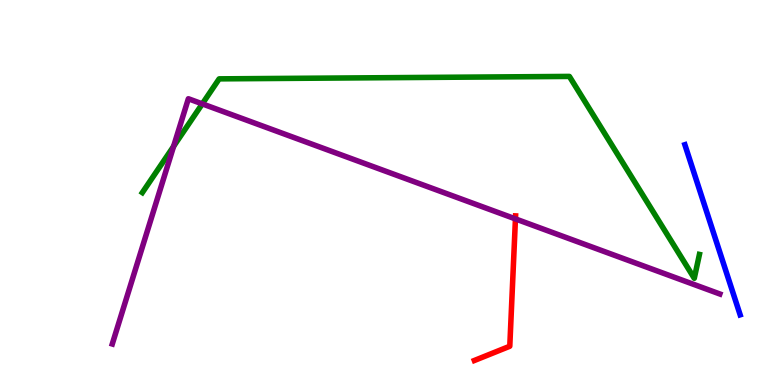[{'lines': ['blue', 'red'], 'intersections': []}, {'lines': ['green', 'red'], 'intersections': []}, {'lines': ['purple', 'red'], 'intersections': [{'x': 6.65, 'y': 4.31}]}, {'lines': ['blue', 'green'], 'intersections': []}, {'lines': ['blue', 'purple'], 'intersections': []}, {'lines': ['green', 'purple'], 'intersections': [{'x': 2.24, 'y': 6.2}, {'x': 2.61, 'y': 7.3}]}]